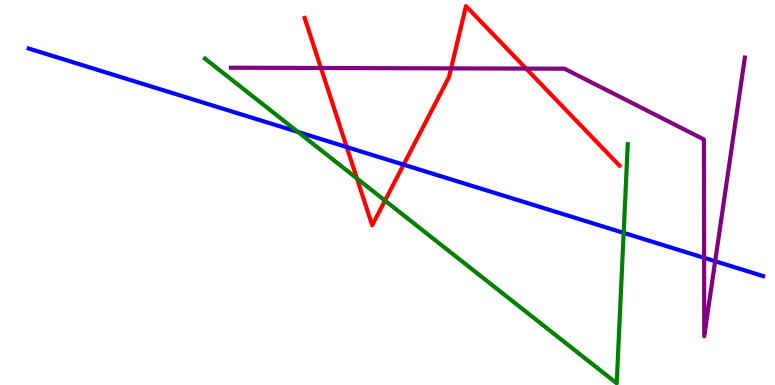[{'lines': ['blue', 'red'], 'intersections': [{'x': 4.47, 'y': 6.18}, {'x': 5.21, 'y': 5.72}]}, {'lines': ['green', 'red'], 'intersections': [{'x': 4.61, 'y': 5.36}, {'x': 4.97, 'y': 4.79}]}, {'lines': ['purple', 'red'], 'intersections': [{'x': 4.14, 'y': 8.23}, {'x': 5.82, 'y': 8.22}, {'x': 6.79, 'y': 8.22}]}, {'lines': ['blue', 'green'], 'intersections': [{'x': 3.84, 'y': 6.57}, {'x': 8.05, 'y': 3.95}]}, {'lines': ['blue', 'purple'], 'intersections': [{'x': 9.09, 'y': 3.3}, {'x': 9.23, 'y': 3.22}]}, {'lines': ['green', 'purple'], 'intersections': []}]